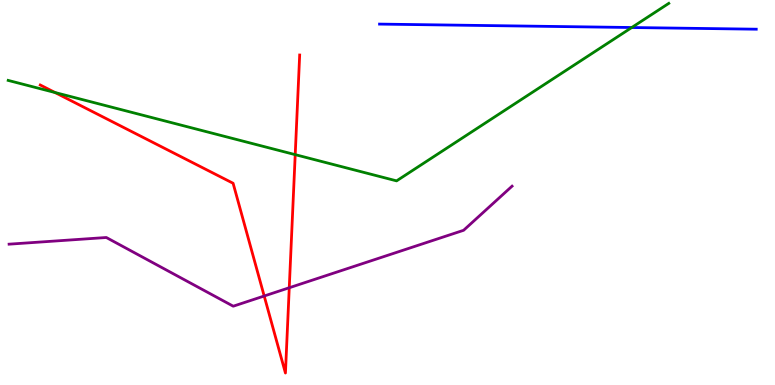[{'lines': ['blue', 'red'], 'intersections': []}, {'lines': ['green', 'red'], 'intersections': [{'x': 0.71, 'y': 7.6}, {'x': 3.81, 'y': 5.98}]}, {'lines': ['purple', 'red'], 'intersections': [{'x': 3.41, 'y': 2.31}, {'x': 3.73, 'y': 2.53}]}, {'lines': ['blue', 'green'], 'intersections': [{'x': 8.15, 'y': 9.29}]}, {'lines': ['blue', 'purple'], 'intersections': []}, {'lines': ['green', 'purple'], 'intersections': []}]